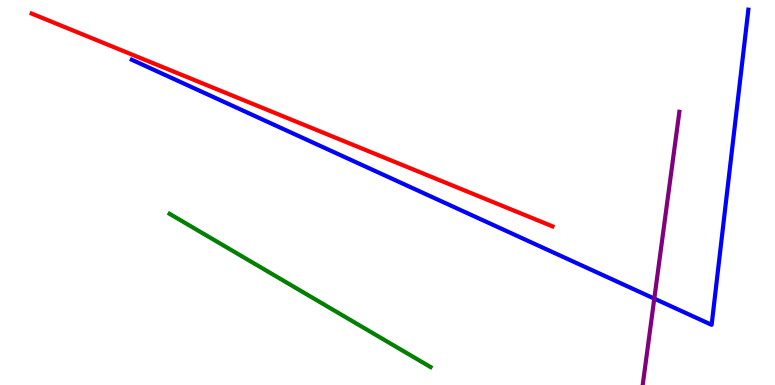[{'lines': ['blue', 'red'], 'intersections': []}, {'lines': ['green', 'red'], 'intersections': []}, {'lines': ['purple', 'red'], 'intersections': []}, {'lines': ['blue', 'green'], 'intersections': []}, {'lines': ['blue', 'purple'], 'intersections': [{'x': 8.44, 'y': 2.24}]}, {'lines': ['green', 'purple'], 'intersections': []}]